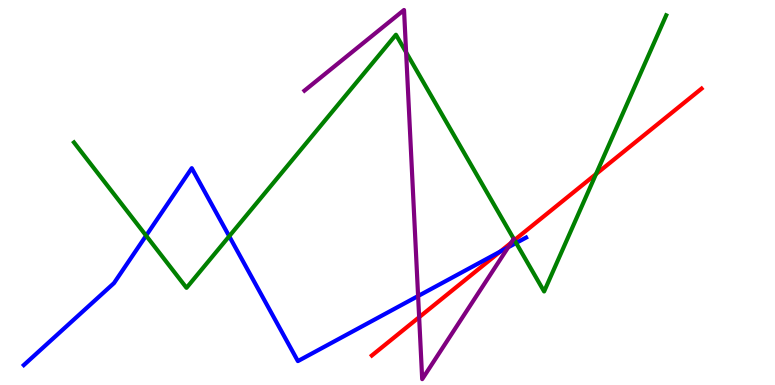[{'lines': ['blue', 'red'], 'intersections': [{'x': 6.45, 'y': 3.47}]}, {'lines': ['green', 'red'], 'intersections': [{'x': 6.64, 'y': 3.76}, {'x': 7.69, 'y': 5.48}]}, {'lines': ['purple', 'red'], 'intersections': [{'x': 5.41, 'y': 1.76}, {'x': 6.6, 'y': 3.7}]}, {'lines': ['blue', 'green'], 'intersections': [{'x': 1.89, 'y': 3.88}, {'x': 2.96, 'y': 3.86}, {'x': 6.66, 'y': 3.69}]}, {'lines': ['blue', 'purple'], 'intersections': [{'x': 5.39, 'y': 2.31}, {'x': 6.56, 'y': 3.58}]}, {'lines': ['green', 'purple'], 'intersections': [{'x': 5.24, 'y': 8.64}]}]